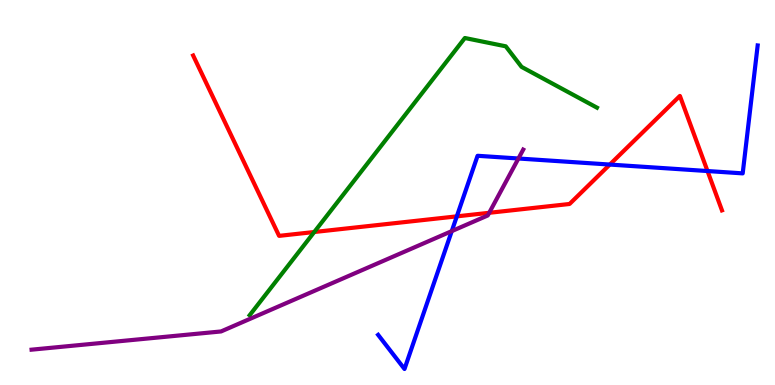[{'lines': ['blue', 'red'], 'intersections': [{'x': 5.89, 'y': 4.38}, {'x': 7.87, 'y': 5.73}, {'x': 9.13, 'y': 5.56}]}, {'lines': ['green', 'red'], 'intersections': [{'x': 4.06, 'y': 3.97}]}, {'lines': ['purple', 'red'], 'intersections': [{'x': 6.31, 'y': 4.47}]}, {'lines': ['blue', 'green'], 'intersections': []}, {'lines': ['blue', 'purple'], 'intersections': [{'x': 5.83, 'y': 4.0}, {'x': 6.69, 'y': 5.88}]}, {'lines': ['green', 'purple'], 'intersections': []}]